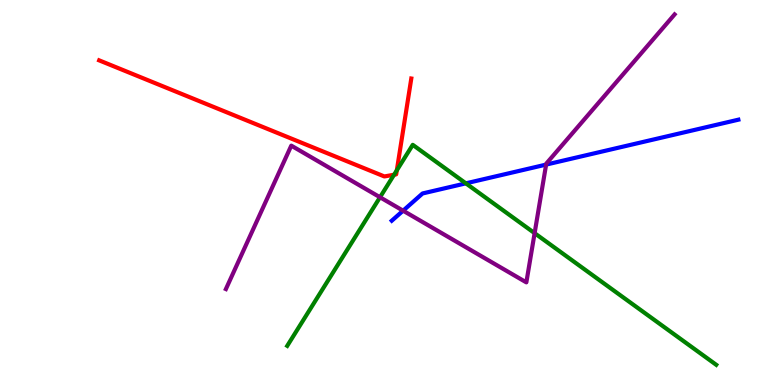[{'lines': ['blue', 'red'], 'intersections': []}, {'lines': ['green', 'red'], 'intersections': [{'x': 5.08, 'y': 5.46}, {'x': 5.12, 'y': 5.58}]}, {'lines': ['purple', 'red'], 'intersections': []}, {'lines': ['blue', 'green'], 'intersections': [{'x': 6.01, 'y': 5.24}]}, {'lines': ['blue', 'purple'], 'intersections': [{'x': 5.2, 'y': 4.53}, {'x': 7.05, 'y': 5.72}]}, {'lines': ['green', 'purple'], 'intersections': [{'x': 4.9, 'y': 4.88}, {'x': 6.9, 'y': 3.94}]}]